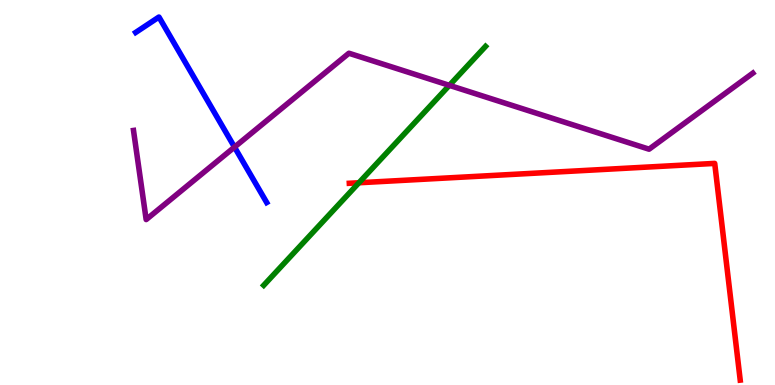[{'lines': ['blue', 'red'], 'intersections': []}, {'lines': ['green', 'red'], 'intersections': [{'x': 4.63, 'y': 5.25}]}, {'lines': ['purple', 'red'], 'intersections': []}, {'lines': ['blue', 'green'], 'intersections': []}, {'lines': ['blue', 'purple'], 'intersections': [{'x': 3.03, 'y': 6.18}]}, {'lines': ['green', 'purple'], 'intersections': [{'x': 5.8, 'y': 7.78}]}]